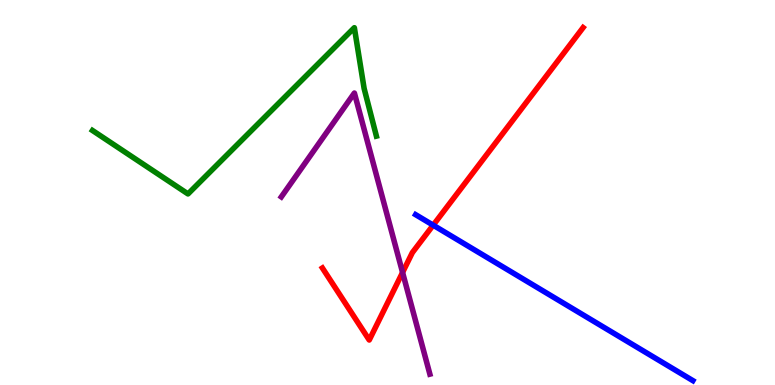[{'lines': ['blue', 'red'], 'intersections': [{'x': 5.59, 'y': 4.15}]}, {'lines': ['green', 'red'], 'intersections': []}, {'lines': ['purple', 'red'], 'intersections': [{'x': 5.19, 'y': 2.92}]}, {'lines': ['blue', 'green'], 'intersections': []}, {'lines': ['blue', 'purple'], 'intersections': []}, {'lines': ['green', 'purple'], 'intersections': []}]